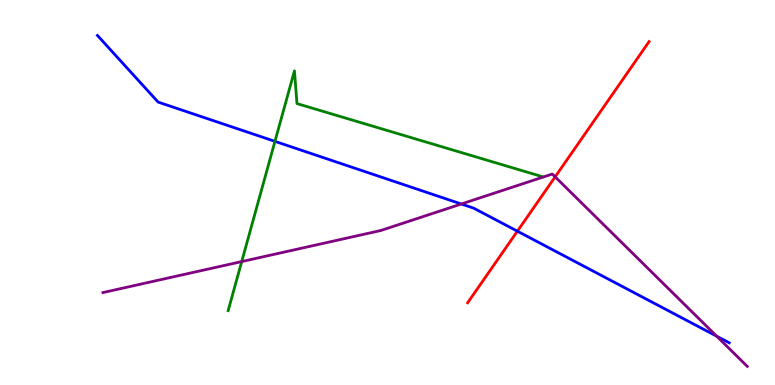[{'lines': ['blue', 'red'], 'intersections': [{'x': 6.68, 'y': 4.0}]}, {'lines': ['green', 'red'], 'intersections': []}, {'lines': ['purple', 'red'], 'intersections': [{'x': 7.16, 'y': 5.41}]}, {'lines': ['blue', 'green'], 'intersections': [{'x': 3.55, 'y': 6.33}]}, {'lines': ['blue', 'purple'], 'intersections': [{'x': 5.95, 'y': 4.7}, {'x': 9.25, 'y': 1.27}]}, {'lines': ['green', 'purple'], 'intersections': [{'x': 3.12, 'y': 3.21}]}]